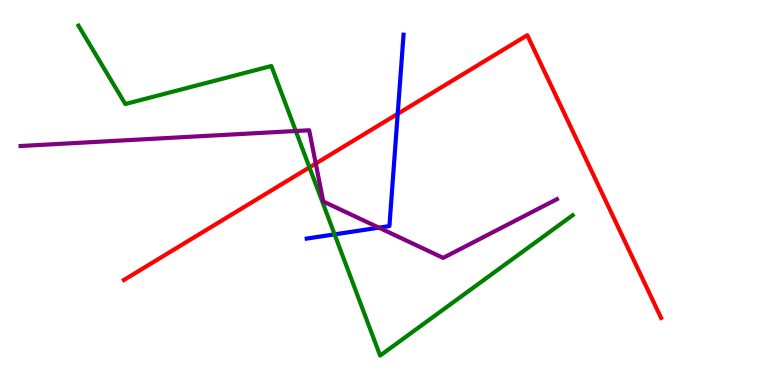[{'lines': ['blue', 'red'], 'intersections': [{'x': 5.13, 'y': 7.04}]}, {'lines': ['green', 'red'], 'intersections': [{'x': 3.99, 'y': 5.65}]}, {'lines': ['purple', 'red'], 'intersections': [{'x': 4.07, 'y': 5.75}]}, {'lines': ['blue', 'green'], 'intersections': [{'x': 4.32, 'y': 3.91}]}, {'lines': ['blue', 'purple'], 'intersections': [{'x': 4.89, 'y': 4.09}]}, {'lines': ['green', 'purple'], 'intersections': [{'x': 3.82, 'y': 6.6}]}]